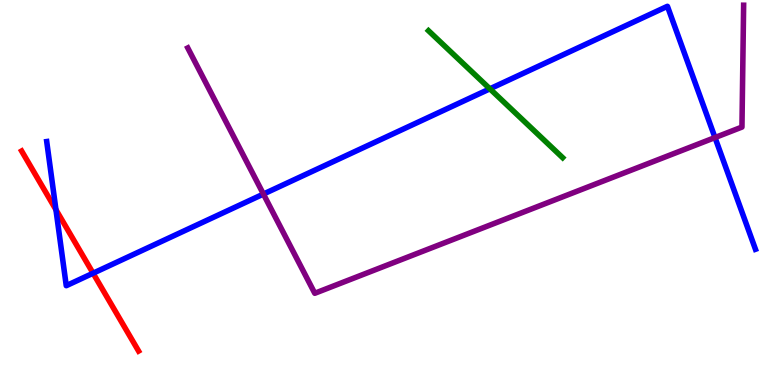[{'lines': ['blue', 'red'], 'intersections': [{'x': 0.722, 'y': 4.55}, {'x': 1.2, 'y': 2.9}]}, {'lines': ['green', 'red'], 'intersections': []}, {'lines': ['purple', 'red'], 'intersections': []}, {'lines': ['blue', 'green'], 'intersections': [{'x': 6.32, 'y': 7.69}]}, {'lines': ['blue', 'purple'], 'intersections': [{'x': 3.4, 'y': 4.96}, {'x': 9.23, 'y': 6.43}]}, {'lines': ['green', 'purple'], 'intersections': []}]